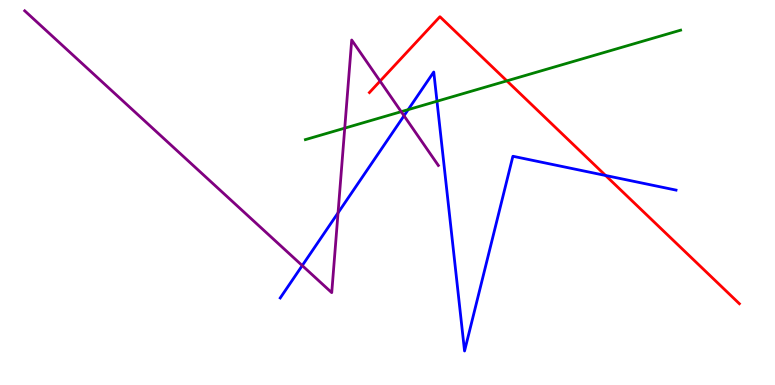[{'lines': ['blue', 'red'], 'intersections': [{'x': 7.81, 'y': 5.44}]}, {'lines': ['green', 'red'], 'intersections': [{'x': 6.54, 'y': 7.9}]}, {'lines': ['purple', 'red'], 'intersections': [{'x': 4.9, 'y': 7.89}]}, {'lines': ['blue', 'green'], 'intersections': [{'x': 5.27, 'y': 7.15}, {'x': 5.64, 'y': 7.37}]}, {'lines': ['blue', 'purple'], 'intersections': [{'x': 3.9, 'y': 3.1}, {'x': 4.36, 'y': 4.47}, {'x': 5.21, 'y': 6.99}]}, {'lines': ['green', 'purple'], 'intersections': [{'x': 4.45, 'y': 6.67}, {'x': 5.18, 'y': 7.1}]}]